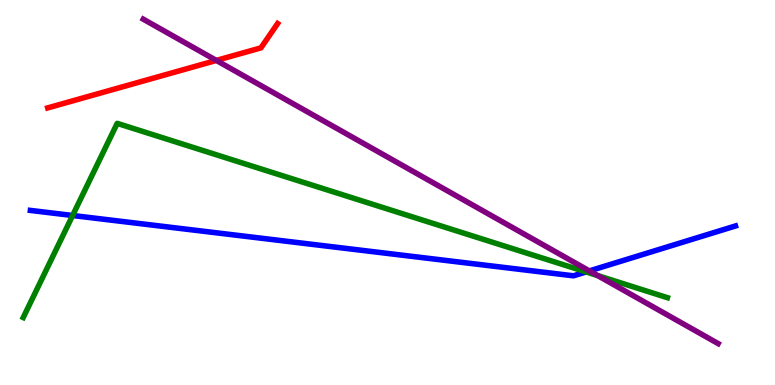[{'lines': ['blue', 'red'], 'intersections': []}, {'lines': ['green', 'red'], 'intersections': []}, {'lines': ['purple', 'red'], 'intersections': [{'x': 2.79, 'y': 8.43}]}, {'lines': ['blue', 'green'], 'intersections': [{'x': 0.937, 'y': 4.4}, {'x': 7.56, 'y': 2.94}]}, {'lines': ['blue', 'purple'], 'intersections': [{'x': 7.6, 'y': 2.96}]}, {'lines': ['green', 'purple'], 'intersections': [{'x': 7.71, 'y': 2.84}]}]